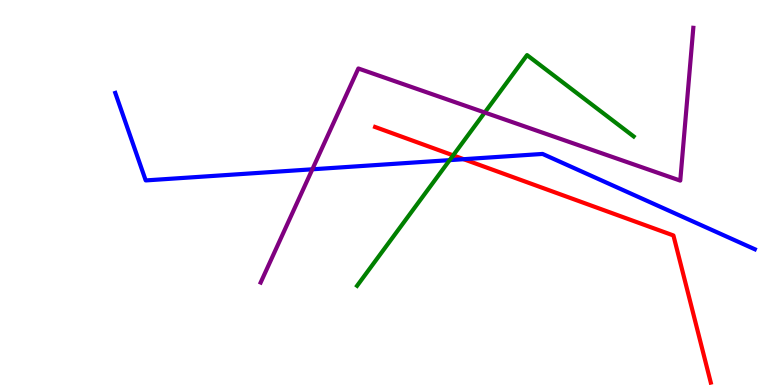[{'lines': ['blue', 'red'], 'intersections': [{'x': 5.98, 'y': 5.86}]}, {'lines': ['green', 'red'], 'intersections': [{'x': 5.85, 'y': 5.96}]}, {'lines': ['purple', 'red'], 'intersections': []}, {'lines': ['blue', 'green'], 'intersections': [{'x': 5.8, 'y': 5.84}]}, {'lines': ['blue', 'purple'], 'intersections': [{'x': 4.03, 'y': 5.6}]}, {'lines': ['green', 'purple'], 'intersections': [{'x': 6.25, 'y': 7.08}]}]